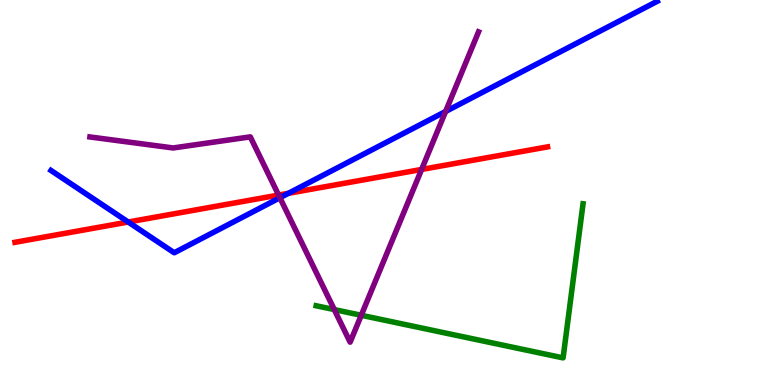[{'lines': ['blue', 'red'], 'intersections': [{'x': 1.65, 'y': 4.23}, {'x': 3.72, 'y': 4.98}]}, {'lines': ['green', 'red'], 'intersections': []}, {'lines': ['purple', 'red'], 'intersections': [{'x': 3.59, 'y': 4.93}, {'x': 5.44, 'y': 5.6}]}, {'lines': ['blue', 'green'], 'intersections': []}, {'lines': ['blue', 'purple'], 'intersections': [{'x': 3.61, 'y': 4.86}, {'x': 5.75, 'y': 7.1}]}, {'lines': ['green', 'purple'], 'intersections': [{'x': 4.31, 'y': 1.96}, {'x': 4.66, 'y': 1.81}]}]